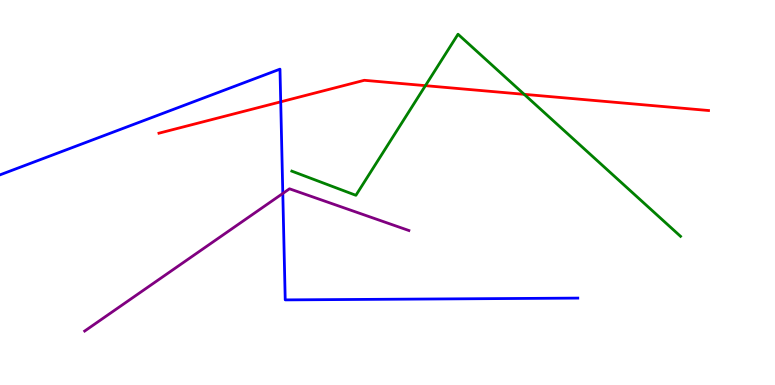[{'lines': ['blue', 'red'], 'intersections': [{'x': 3.62, 'y': 7.36}]}, {'lines': ['green', 'red'], 'intersections': [{'x': 5.49, 'y': 7.78}, {'x': 6.76, 'y': 7.55}]}, {'lines': ['purple', 'red'], 'intersections': []}, {'lines': ['blue', 'green'], 'intersections': []}, {'lines': ['blue', 'purple'], 'intersections': [{'x': 3.65, 'y': 4.98}]}, {'lines': ['green', 'purple'], 'intersections': []}]